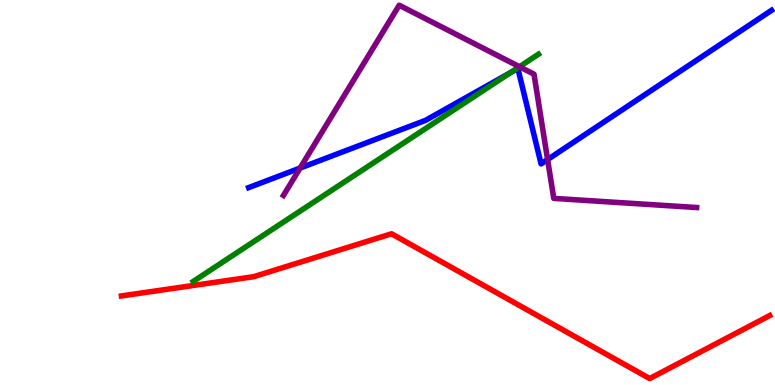[{'lines': ['blue', 'red'], 'intersections': []}, {'lines': ['green', 'red'], 'intersections': []}, {'lines': ['purple', 'red'], 'intersections': []}, {'lines': ['blue', 'green'], 'intersections': [{'x': 6.59, 'y': 8.12}]}, {'lines': ['blue', 'purple'], 'intersections': [{'x': 3.87, 'y': 5.64}, {'x': 7.07, 'y': 5.86}]}, {'lines': ['green', 'purple'], 'intersections': [{'x': 6.7, 'y': 8.27}]}]